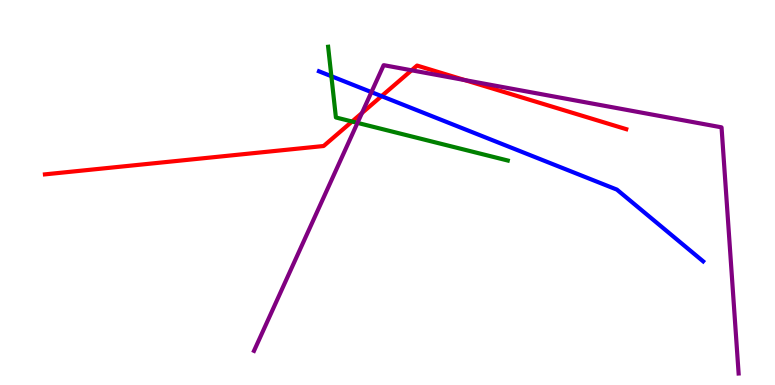[{'lines': ['blue', 'red'], 'intersections': [{'x': 4.92, 'y': 7.5}]}, {'lines': ['green', 'red'], 'intersections': [{'x': 4.54, 'y': 6.84}]}, {'lines': ['purple', 'red'], 'intersections': [{'x': 4.67, 'y': 7.06}, {'x': 5.31, 'y': 8.17}, {'x': 6.0, 'y': 7.92}]}, {'lines': ['blue', 'green'], 'intersections': [{'x': 4.28, 'y': 8.02}]}, {'lines': ['blue', 'purple'], 'intersections': [{'x': 4.79, 'y': 7.61}]}, {'lines': ['green', 'purple'], 'intersections': [{'x': 4.61, 'y': 6.81}]}]